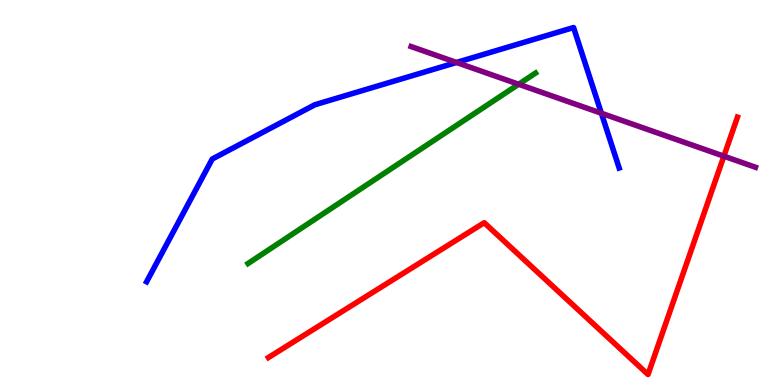[{'lines': ['blue', 'red'], 'intersections': []}, {'lines': ['green', 'red'], 'intersections': []}, {'lines': ['purple', 'red'], 'intersections': [{'x': 9.34, 'y': 5.94}]}, {'lines': ['blue', 'green'], 'intersections': []}, {'lines': ['blue', 'purple'], 'intersections': [{'x': 5.89, 'y': 8.38}, {'x': 7.76, 'y': 7.06}]}, {'lines': ['green', 'purple'], 'intersections': [{'x': 6.69, 'y': 7.81}]}]